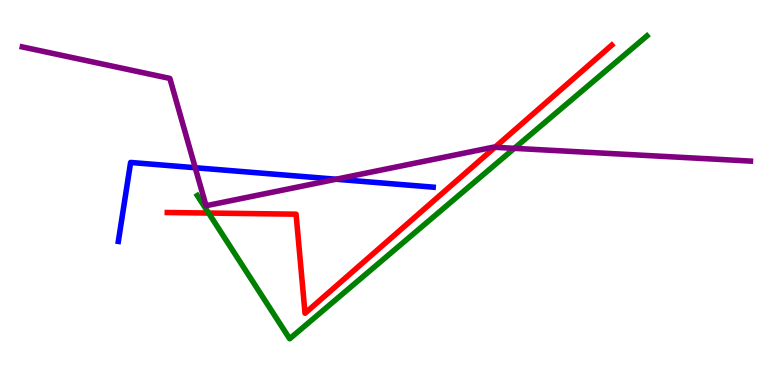[{'lines': ['blue', 'red'], 'intersections': []}, {'lines': ['green', 'red'], 'intersections': [{'x': 2.69, 'y': 4.47}]}, {'lines': ['purple', 'red'], 'intersections': [{'x': 6.39, 'y': 6.17}]}, {'lines': ['blue', 'green'], 'intersections': []}, {'lines': ['blue', 'purple'], 'intersections': [{'x': 2.52, 'y': 5.64}, {'x': 4.34, 'y': 5.34}]}, {'lines': ['green', 'purple'], 'intersections': [{'x': 6.64, 'y': 6.15}]}]